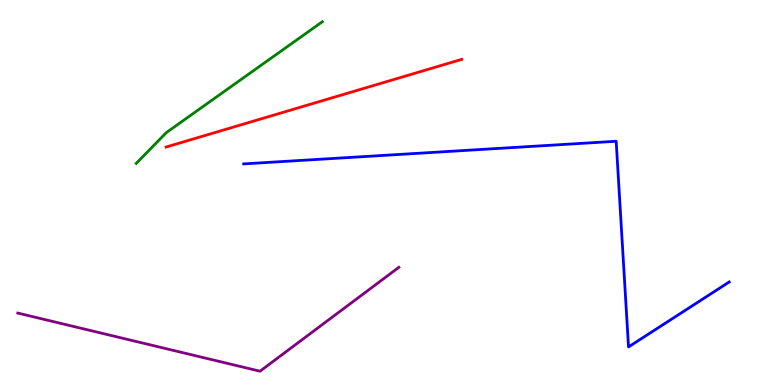[{'lines': ['blue', 'red'], 'intersections': []}, {'lines': ['green', 'red'], 'intersections': []}, {'lines': ['purple', 'red'], 'intersections': []}, {'lines': ['blue', 'green'], 'intersections': []}, {'lines': ['blue', 'purple'], 'intersections': []}, {'lines': ['green', 'purple'], 'intersections': []}]